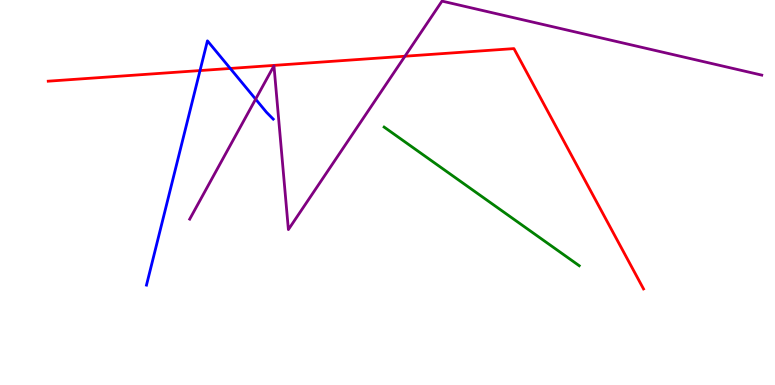[{'lines': ['blue', 'red'], 'intersections': [{'x': 2.58, 'y': 8.17}, {'x': 2.97, 'y': 8.22}]}, {'lines': ['green', 'red'], 'intersections': []}, {'lines': ['purple', 'red'], 'intersections': [{'x': 5.23, 'y': 8.54}]}, {'lines': ['blue', 'green'], 'intersections': []}, {'lines': ['blue', 'purple'], 'intersections': [{'x': 3.3, 'y': 7.42}]}, {'lines': ['green', 'purple'], 'intersections': []}]